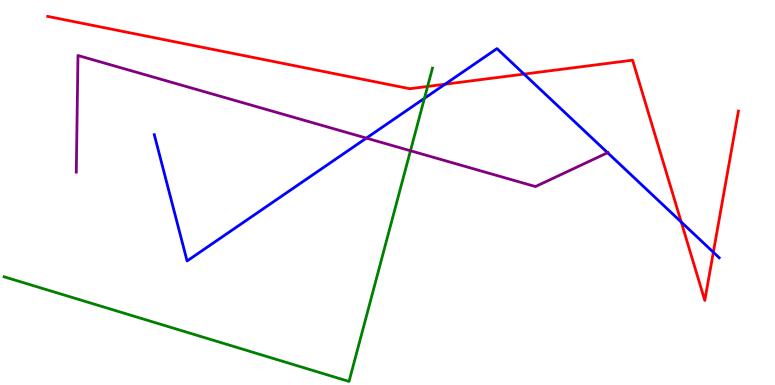[{'lines': ['blue', 'red'], 'intersections': [{'x': 5.74, 'y': 7.81}, {'x': 6.76, 'y': 8.08}, {'x': 8.79, 'y': 4.23}, {'x': 9.2, 'y': 3.45}]}, {'lines': ['green', 'red'], 'intersections': [{'x': 5.52, 'y': 7.75}]}, {'lines': ['purple', 'red'], 'intersections': []}, {'lines': ['blue', 'green'], 'intersections': [{'x': 5.48, 'y': 7.45}]}, {'lines': ['blue', 'purple'], 'intersections': [{'x': 4.73, 'y': 6.41}, {'x': 7.84, 'y': 6.03}]}, {'lines': ['green', 'purple'], 'intersections': [{'x': 5.3, 'y': 6.08}]}]